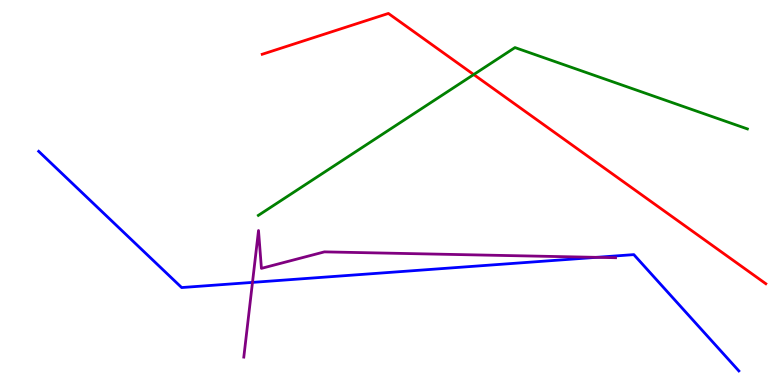[{'lines': ['blue', 'red'], 'intersections': []}, {'lines': ['green', 'red'], 'intersections': [{'x': 6.11, 'y': 8.06}]}, {'lines': ['purple', 'red'], 'intersections': []}, {'lines': ['blue', 'green'], 'intersections': []}, {'lines': ['blue', 'purple'], 'intersections': [{'x': 3.26, 'y': 2.67}, {'x': 7.7, 'y': 3.32}]}, {'lines': ['green', 'purple'], 'intersections': []}]